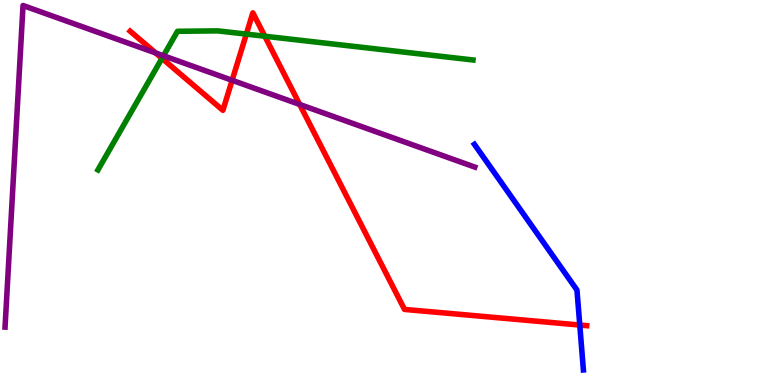[{'lines': ['blue', 'red'], 'intersections': [{'x': 7.48, 'y': 1.56}]}, {'lines': ['green', 'red'], 'intersections': [{'x': 2.09, 'y': 8.48}, {'x': 3.18, 'y': 9.11}, {'x': 3.42, 'y': 9.06}]}, {'lines': ['purple', 'red'], 'intersections': [{'x': 2.01, 'y': 8.62}, {'x': 3.0, 'y': 7.91}, {'x': 3.87, 'y': 7.29}]}, {'lines': ['blue', 'green'], 'intersections': []}, {'lines': ['blue', 'purple'], 'intersections': []}, {'lines': ['green', 'purple'], 'intersections': [{'x': 2.11, 'y': 8.55}]}]